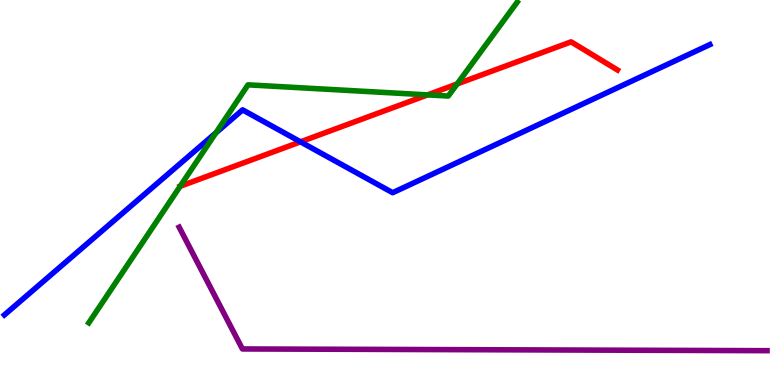[{'lines': ['blue', 'red'], 'intersections': [{'x': 3.88, 'y': 6.32}]}, {'lines': ['green', 'red'], 'intersections': [{'x': 2.32, 'y': 5.16}, {'x': 5.52, 'y': 7.54}, {'x': 5.9, 'y': 7.82}]}, {'lines': ['purple', 'red'], 'intersections': []}, {'lines': ['blue', 'green'], 'intersections': [{'x': 2.79, 'y': 6.55}]}, {'lines': ['blue', 'purple'], 'intersections': []}, {'lines': ['green', 'purple'], 'intersections': []}]